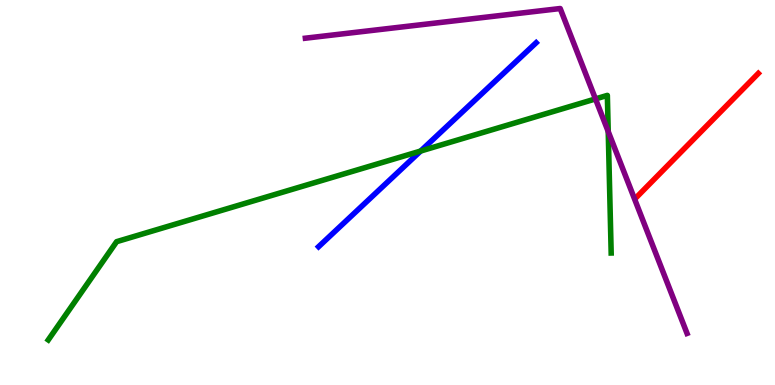[{'lines': ['blue', 'red'], 'intersections': []}, {'lines': ['green', 'red'], 'intersections': []}, {'lines': ['purple', 'red'], 'intersections': []}, {'lines': ['blue', 'green'], 'intersections': [{'x': 5.43, 'y': 6.08}]}, {'lines': ['blue', 'purple'], 'intersections': []}, {'lines': ['green', 'purple'], 'intersections': [{'x': 7.68, 'y': 7.43}, {'x': 7.85, 'y': 6.58}]}]